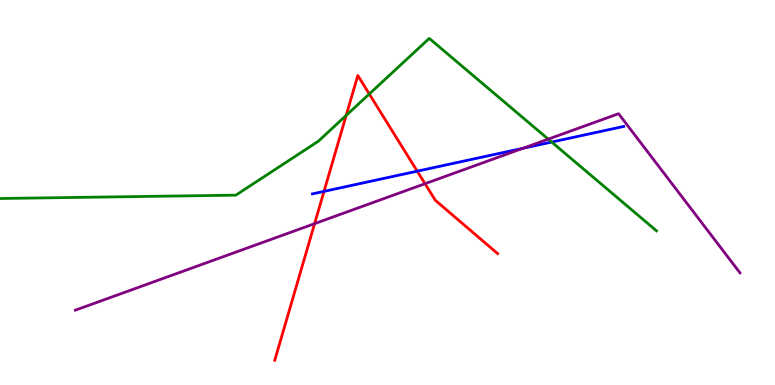[{'lines': ['blue', 'red'], 'intersections': [{'x': 4.18, 'y': 5.03}, {'x': 5.38, 'y': 5.55}]}, {'lines': ['green', 'red'], 'intersections': [{'x': 4.47, 'y': 7.0}, {'x': 4.76, 'y': 7.56}]}, {'lines': ['purple', 'red'], 'intersections': [{'x': 4.06, 'y': 4.19}, {'x': 5.48, 'y': 5.23}]}, {'lines': ['blue', 'green'], 'intersections': [{'x': 7.12, 'y': 6.31}]}, {'lines': ['blue', 'purple'], 'intersections': [{'x': 6.75, 'y': 6.15}]}, {'lines': ['green', 'purple'], 'intersections': [{'x': 7.07, 'y': 6.39}]}]